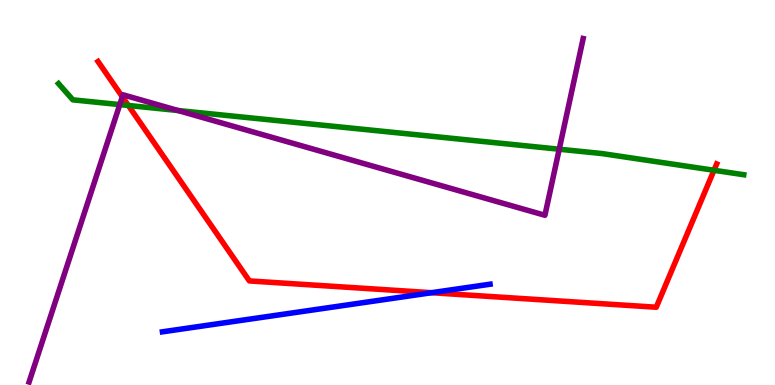[{'lines': ['blue', 'red'], 'intersections': [{'x': 5.57, 'y': 2.4}]}, {'lines': ['green', 'red'], 'intersections': [{'x': 1.66, 'y': 7.26}, {'x': 9.21, 'y': 5.58}]}, {'lines': ['purple', 'red'], 'intersections': [{'x': 1.58, 'y': 7.49}]}, {'lines': ['blue', 'green'], 'intersections': []}, {'lines': ['blue', 'purple'], 'intersections': []}, {'lines': ['green', 'purple'], 'intersections': [{'x': 1.55, 'y': 7.28}, {'x': 2.3, 'y': 7.13}, {'x': 7.22, 'y': 6.12}]}]